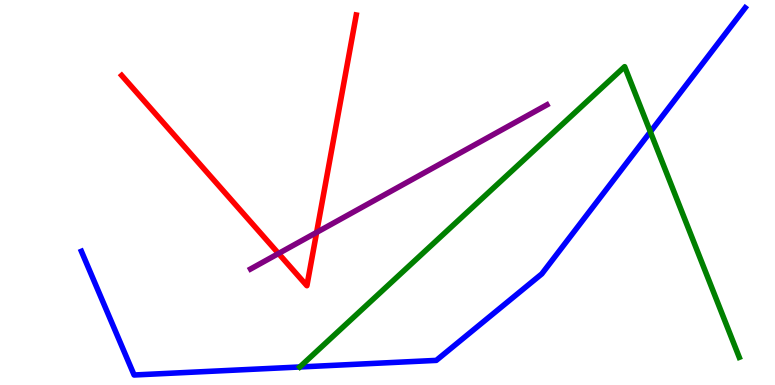[{'lines': ['blue', 'red'], 'intersections': []}, {'lines': ['green', 'red'], 'intersections': []}, {'lines': ['purple', 'red'], 'intersections': [{'x': 3.59, 'y': 3.42}, {'x': 4.09, 'y': 3.96}]}, {'lines': ['blue', 'green'], 'intersections': [{'x': 8.39, 'y': 6.58}]}, {'lines': ['blue', 'purple'], 'intersections': []}, {'lines': ['green', 'purple'], 'intersections': []}]